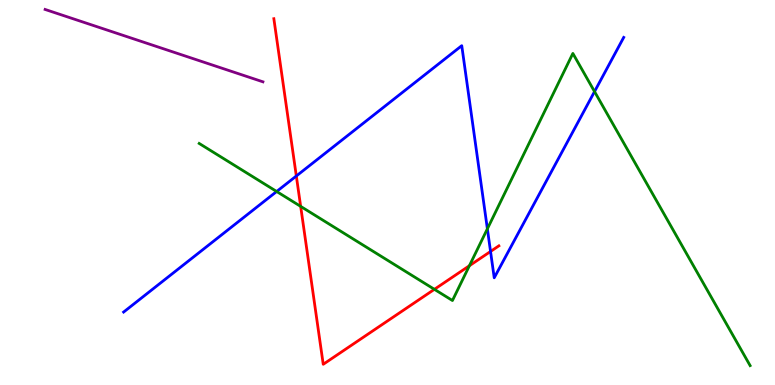[{'lines': ['blue', 'red'], 'intersections': [{'x': 3.82, 'y': 5.43}, {'x': 6.33, 'y': 3.47}]}, {'lines': ['green', 'red'], 'intersections': [{'x': 3.88, 'y': 4.64}, {'x': 5.61, 'y': 2.48}, {'x': 6.06, 'y': 3.1}]}, {'lines': ['purple', 'red'], 'intersections': []}, {'lines': ['blue', 'green'], 'intersections': [{'x': 3.57, 'y': 5.03}, {'x': 6.29, 'y': 4.06}, {'x': 7.67, 'y': 7.62}]}, {'lines': ['blue', 'purple'], 'intersections': []}, {'lines': ['green', 'purple'], 'intersections': []}]